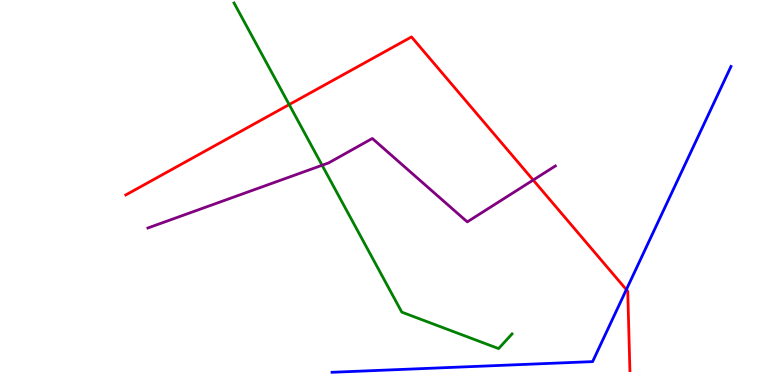[{'lines': ['blue', 'red'], 'intersections': [{'x': 8.08, 'y': 2.48}]}, {'lines': ['green', 'red'], 'intersections': [{'x': 3.73, 'y': 7.28}]}, {'lines': ['purple', 'red'], 'intersections': [{'x': 6.88, 'y': 5.32}]}, {'lines': ['blue', 'green'], 'intersections': []}, {'lines': ['blue', 'purple'], 'intersections': []}, {'lines': ['green', 'purple'], 'intersections': [{'x': 4.16, 'y': 5.71}]}]